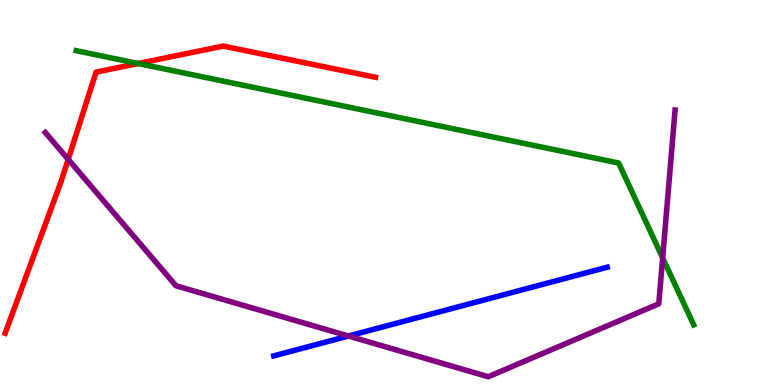[{'lines': ['blue', 'red'], 'intersections': []}, {'lines': ['green', 'red'], 'intersections': [{'x': 1.78, 'y': 8.35}]}, {'lines': ['purple', 'red'], 'intersections': [{'x': 0.88, 'y': 5.86}]}, {'lines': ['blue', 'green'], 'intersections': []}, {'lines': ['blue', 'purple'], 'intersections': [{'x': 4.5, 'y': 1.27}]}, {'lines': ['green', 'purple'], 'intersections': [{'x': 8.55, 'y': 3.3}]}]